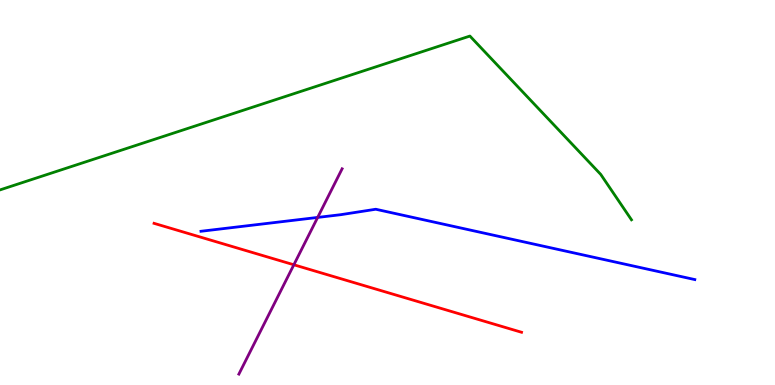[{'lines': ['blue', 'red'], 'intersections': []}, {'lines': ['green', 'red'], 'intersections': []}, {'lines': ['purple', 'red'], 'intersections': [{'x': 3.79, 'y': 3.12}]}, {'lines': ['blue', 'green'], 'intersections': []}, {'lines': ['blue', 'purple'], 'intersections': [{'x': 4.1, 'y': 4.35}]}, {'lines': ['green', 'purple'], 'intersections': []}]